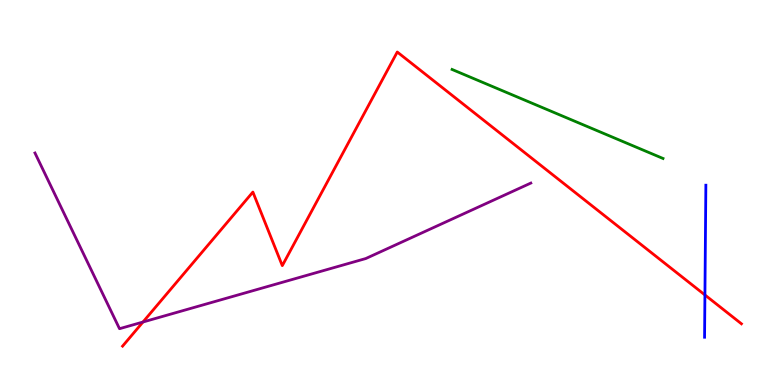[{'lines': ['blue', 'red'], 'intersections': [{'x': 9.1, 'y': 2.34}]}, {'lines': ['green', 'red'], 'intersections': []}, {'lines': ['purple', 'red'], 'intersections': [{'x': 1.84, 'y': 1.64}]}, {'lines': ['blue', 'green'], 'intersections': []}, {'lines': ['blue', 'purple'], 'intersections': []}, {'lines': ['green', 'purple'], 'intersections': []}]